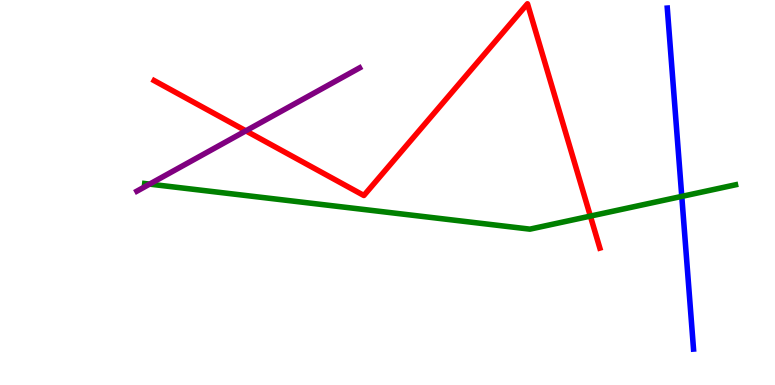[{'lines': ['blue', 'red'], 'intersections': []}, {'lines': ['green', 'red'], 'intersections': [{'x': 7.62, 'y': 4.39}]}, {'lines': ['purple', 'red'], 'intersections': [{'x': 3.17, 'y': 6.6}]}, {'lines': ['blue', 'green'], 'intersections': [{'x': 8.8, 'y': 4.9}]}, {'lines': ['blue', 'purple'], 'intersections': []}, {'lines': ['green', 'purple'], 'intersections': [{'x': 1.93, 'y': 5.22}]}]